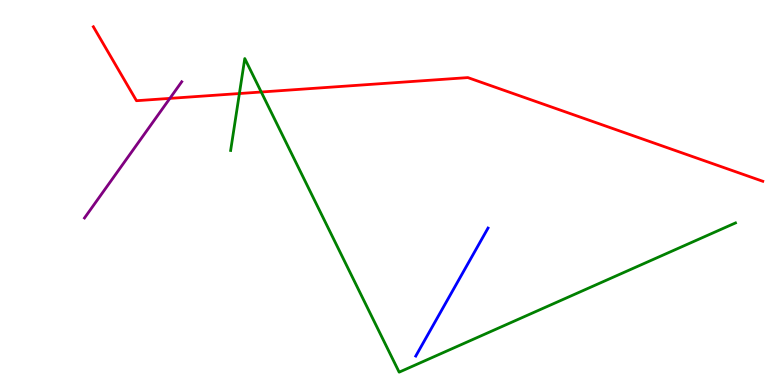[{'lines': ['blue', 'red'], 'intersections': []}, {'lines': ['green', 'red'], 'intersections': [{'x': 3.09, 'y': 7.57}, {'x': 3.37, 'y': 7.61}]}, {'lines': ['purple', 'red'], 'intersections': [{'x': 2.19, 'y': 7.44}]}, {'lines': ['blue', 'green'], 'intersections': []}, {'lines': ['blue', 'purple'], 'intersections': []}, {'lines': ['green', 'purple'], 'intersections': []}]